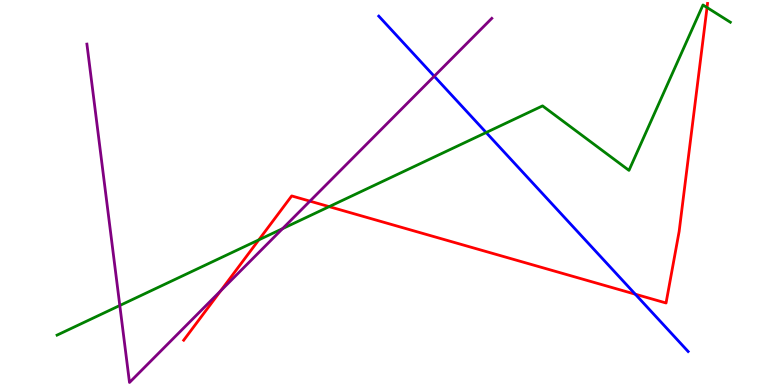[{'lines': ['blue', 'red'], 'intersections': [{'x': 8.2, 'y': 2.36}]}, {'lines': ['green', 'red'], 'intersections': [{'x': 3.34, 'y': 3.77}, {'x': 4.25, 'y': 4.63}, {'x': 9.12, 'y': 9.8}]}, {'lines': ['purple', 'red'], 'intersections': [{'x': 2.85, 'y': 2.44}, {'x': 4.0, 'y': 4.78}]}, {'lines': ['blue', 'green'], 'intersections': [{'x': 6.27, 'y': 6.56}]}, {'lines': ['blue', 'purple'], 'intersections': [{'x': 5.6, 'y': 8.02}]}, {'lines': ['green', 'purple'], 'intersections': [{'x': 1.55, 'y': 2.07}, {'x': 3.65, 'y': 4.06}]}]